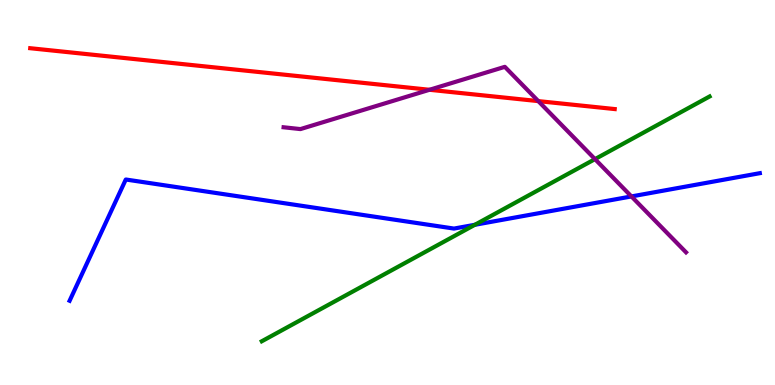[{'lines': ['blue', 'red'], 'intersections': []}, {'lines': ['green', 'red'], 'intersections': []}, {'lines': ['purple', 'red'], 'intersections': [{'x': 5.54, 'y': 7.67}, {'x': 6.95, 'y': 7.37}]}, {'lines': ['blue', 'green'], 'intersections': [{'x': 6.13, 'y': 4.16}]}, {'lines': ['blue', 'purple'], 'intersections': [{'x': 8.15, 'y': 4.9}]}, {'lines': ['green', 'purple'], 'intersections': [{'x': 7.68, 'y': 5.87}]}]